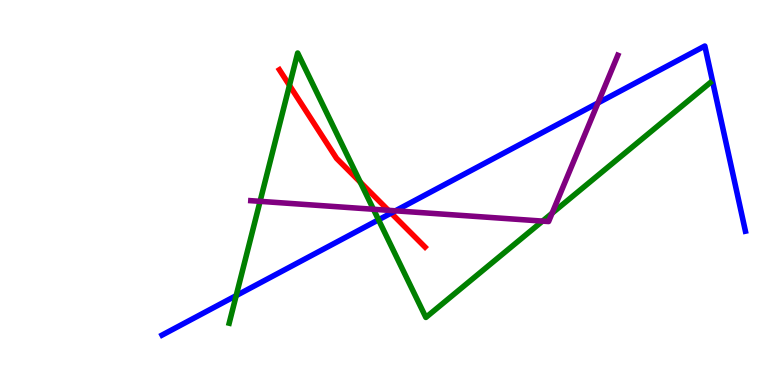[{'lines': ['blue', 'red'], 'intersections': [{'x': 5.05, 'y': 4.47}]}, {'lines': ['green', 'red'], 'intersections': [{'x': 3.74, 'y': 7.78}, {'x': 4.65, 'y': 5.27}]}, {'lines': ['purple', 'red'], 'intersections': [{'x': 5.01, 'y': 4.54}]}, {'lines': ['blue', 'green'], 'intersections': [{'x': 3.05, 'y': 2.32}, {'x': 4.88, 'y': 4.29}]}, {'lines': ['blue', 'purple'], 'intersections': [{'x': 5.1, 'y': 4.52}, {'x': 7.72, 'y': 7.33}]}, {'lines': ['green', 'purple'], 'intersections': [{'x': 3.36, 'y': 4.77}, {'x': 4.82, 'y': 4.56}, {'x': 7.0, 'y': 4.26}, {'x': 7.12, 'y': 4.46}]}]